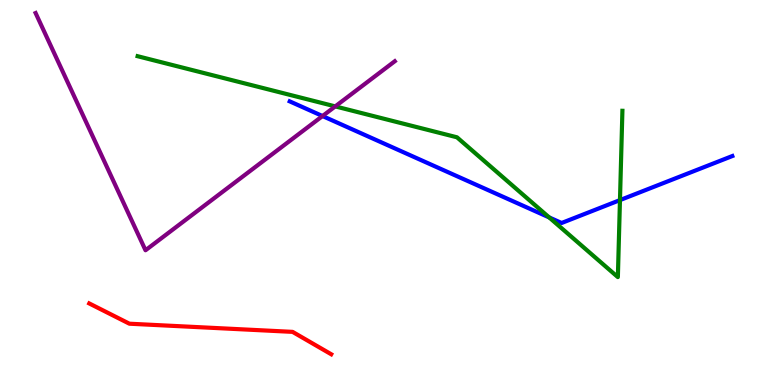[{'lines': ['blue', 'red'], 'intersections': []}, {'lines': ['green', 'red'], 'intersections': []}, {'lines': ['purple', 'red'], 'intersections': []}, {'lines': ['blue', 'green'], 'intersections': [{'x': 7.09, 'y': 4.35}, {'x': 8.0, 'y': 4.8}]}, {'lines': ['blue', 'purple'], 'intersections': [{'x': 4.16, 'y': 6.99}]}, {'lines': ['green', 'purple'], 'intersections': [{'x': 4.33, 'y': 7.24}]}]